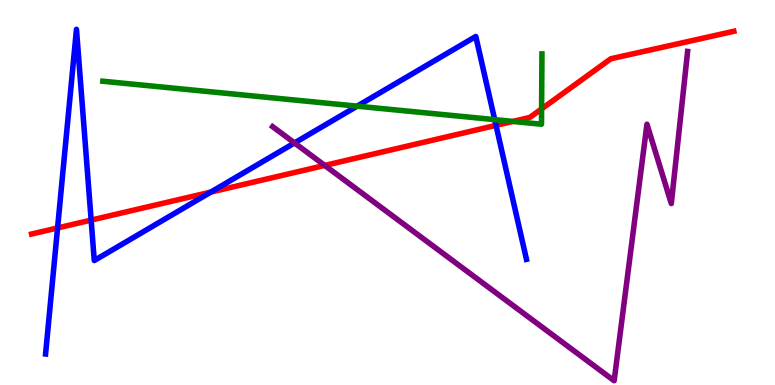[{'lines': ['blue', 'red'], 'intersections': [{'x': 0.743, 'y': 4.08}, {'x': 1.18, 'y': 4.28}, {'x': 2.72, 'y': 5.01}, {'x': 6.4, 'y': 6.74}]}, {'lines': ['green', 'red'], 'intersections': [{'x': 6.62, 'y': 6.85}, {'x': 6.99, 'y': 7.17}]}, {'lines': ['purple', 'red'], 'intersections': [{'x': 4.19, 'y': 5.7}]}, {'lines': ['blue', 'green'], 'intersections': [{'x': 4.61, 'y': 7.24}, {'x': 6.38, 'y': 6.89}]}, {'lines': ['blue', 'purple'], 'intersections': [{'x': 3.8, 'y': 6.29}]}, {'lines': ['green', 'purple'], 'intersections': []}]